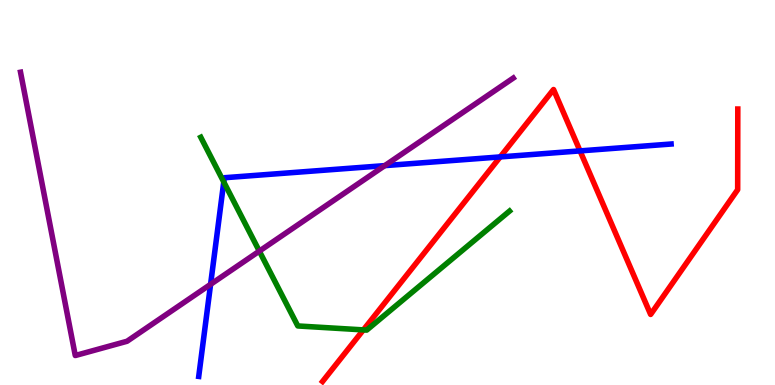[{'lines': ['blue', 'red'], 'intersections': [{'x': 6.45, 'y': 5.92}, {'x': 7.48, 'y': 6.08}]}, {'lines': ['green', 'red'], 'intersections': [{'x': 4.69, 'y': 1.43}]}, {'lines': ['purple', 'red'], 'intersections': []}, {'lines': ['blue', 'green'], 'intersections': [{'x': 2.89, 'y': 5.27}]}, {'lines': ['blue', 'purple'], 'intersections': [{'x': 2.72, 'y': 2.61}, {'x': 4.96, 'y': 5.7}]}, {'lines': ['green', 'purple'], 'intersections': [{'x': 3.35, 'y': 3.48}]}]